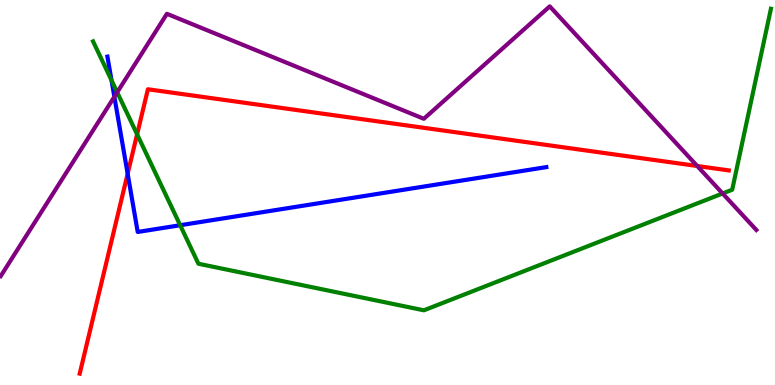[{'lines': ['blue', 'red'], 'intersections': [{'x': 1.65, 'y': 5.49}]}, {'lines': ['green', 'red'], 'intersections': [{'x': 1.77, 'y': 6.51}]}, {'lines': ['purple', 'red'], 'intersections': [{'x': 9.0, 'y': 5.69}]}, {'lines': ['blue', 'green'], 'intersections': [{'x': 1.44, 'y': 7.91}, {'x': 2.32, 'y': 4.15}]}, {'lines': ['blue', 'purple'], 'intersections': [{'x': 1.48, 'y': 7.49}]}, {'lines': ['green', 'purple'], 'intersections': [{'x': 1.51, 'y': 7.6}, {'x': 9.32, 'y': 4.97}]}]